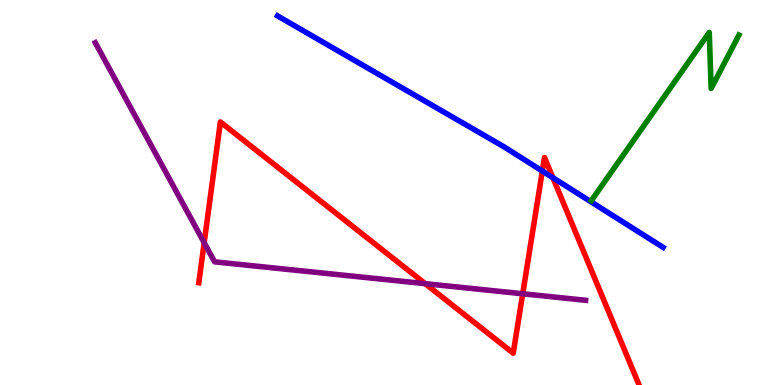[{'lines': ['blue', 'red'], 'intersections': [{'x': 7.0, 'y': 5.56}, {'x': 7.13, 'y': 5.38}]}, {'lines': ['green', 'red'], 'intersections': []}, {'lines': ['purple', 'red'], 'intersections': [{'x': 2.63, 'y': 3.7}, {'x': 5.49, 'y': 2.63}, {'x': 6.74, 'y': 2.37}]}, {'lines': ['blue', 'green'], 'intersections': []}, {'lines': ['blue', 'purple'], 'intersections': []}, {'lines': ['green', 'purple'], 'intersections': []}]